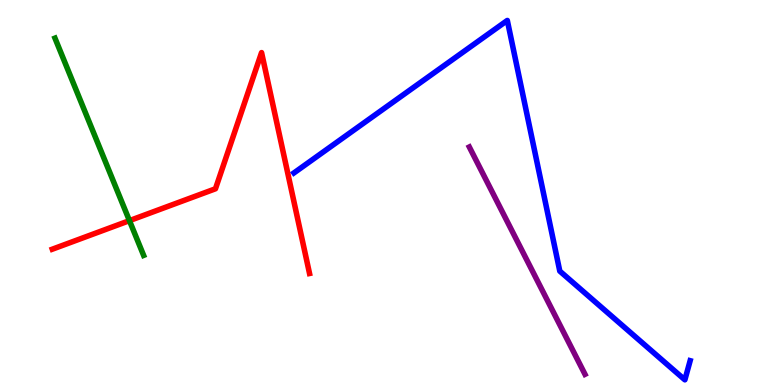[{'lines': ['blue', 'red'], 'intersections': []}, {'lines': ['green', 'red'], 'intersections': [{'x': 1.67, 'y': 4.27}]}, {'lines': ['purple', 'red'], 'intersections': []}, {'lines': ['blue', 'green'], 'intersections': []}, {'lines': ['blue', 'purple'], 'intersections': []}, {'lines': ['green', 'purple'], 'intersections': []}]